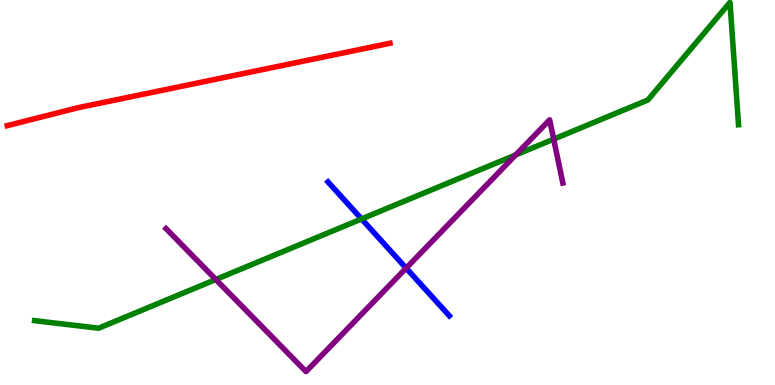[{'lines': ['blue', 'red'], 'intersections': []}, {'lines': ['green', 'red'], 'intersections': []}, {'lines': ['purple', 'red'], 'intersections': []}, {'lines': ['blue', 'green'], 'intersections': [{'x': 4.67, 'y': 4.31}]}, {'lines': ['blue', 'purple'], 'intersections': [{'x': 5.24, 'y': 3.04}]}, {'lines': ['green', 'purple'], 'intersections': [{'x': 2.78, 'y': 2.74}, {'x': 6.65, 'y': 5.98}, {'x': 7.14, 'y': 6.39}]}]